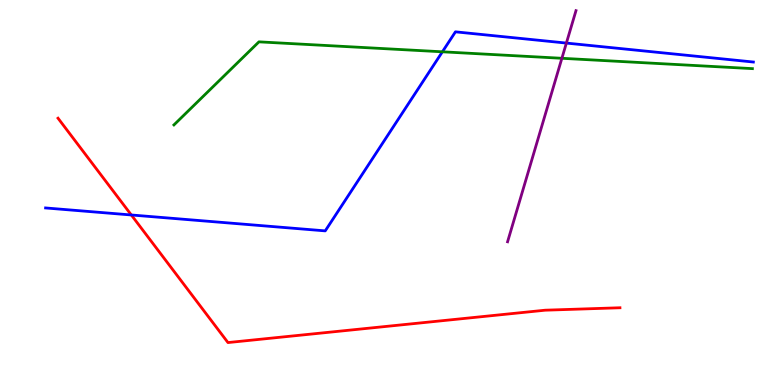[{'lines': ['blue', 'red'], 'intersections': [{'x': 1.69, 'y': 4.42}]}, {'lines': ['green', 'red'], 'intersections': []}, {'lines': ['purple', 'red'], 'intersections': []}, {'lines': ['blue', 'green'], 'intersections': [{'x': 5.71, 'y': 8.65}]}, {'lines': ['blue', 'purple'], 'intersections': [{'x': 7.31, 'y': 8.88}]}, {'lines': ['green', 'purple'], 'intersections': [{'x': 7.25, 'y': 8.49}]}]